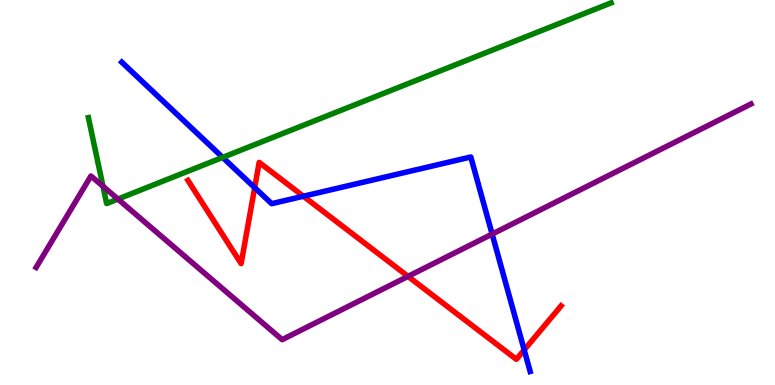[{'lines': ['blue', 'red'], 'intersections': [{'x': 3.29, 'y': 5.13}, {'x': 3.91, 'y': 4.9}, {'x': 6.76, 'y': 0.911}]}, {'lines': ['green', 'red'], 'intersections': []}, {'lines': ['purple', 'red'], 'intersections': [{'x': 5.26, 'y': 2.82}]}, {'lines': ['blue', 'green'], 'intersections': [{'x': 2.87, 'y': 5.91}]}, {'lines': ['blue', 'purple'], 'intersections': [{'x': 6.35, 'y': 3.92}]}, {'lines': ['green', 'purple'], 'intersections': [{'x': 1.33, 'y': 5.16}, {'x': 1.52, 'y': 4.83}]}]